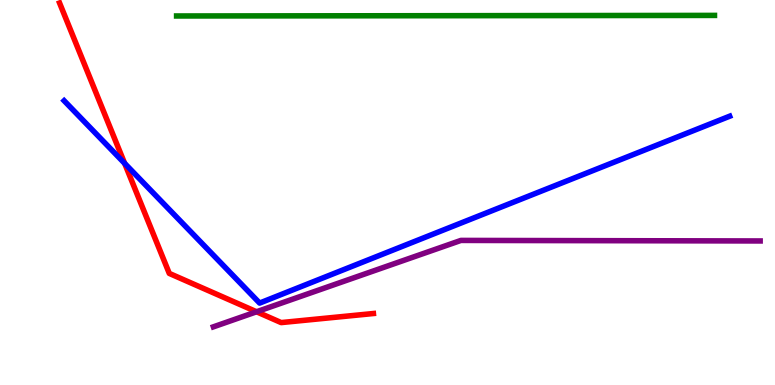[{'lines': ['blue', 'red'], 'intersections': [{'x': 1.61, 'y': 5.76}]}, {'lines': ['green', 'red'], 'intersections': []}, {'lines': ['purple', 'red'], 'intersections': [{'x': 3.31, 'y': 1.9}]}, {'lines': ['blue', 'green'], 'intersections': []}, {'lines': ['blue', 'purple'], 'intersections': []}, {'lines': ['green', 'purple'], 'intersections': []}]